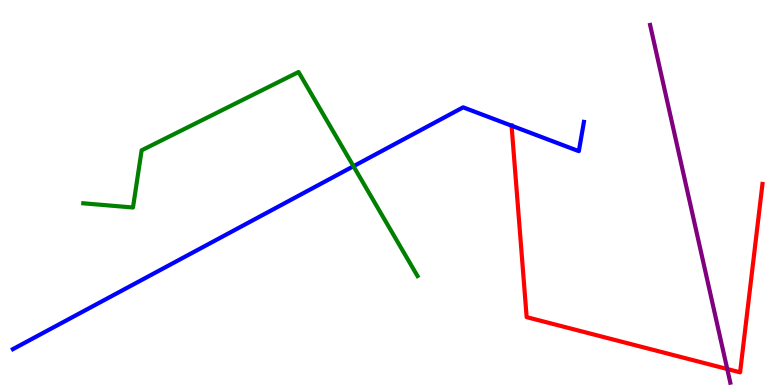[{'lines': ['blue', 'red'], 'intersections': [{'x': 6.6, 'y': 6.74}]}, {'lines': ['green', 'red'], 'intersections': []}, {'lines': ['purple', 'red'], 'intersections': [{'x': 9.38, 'y': 0.415}]}, {'lines': ['blue', 'green'], 'intersections': [{'x': 4.56, 'y': 5.68}]}, {'lines': ['blue', 'purple'], 'intersections': []}, {'lines': ['green', 'purple'], 'intersections': []}]